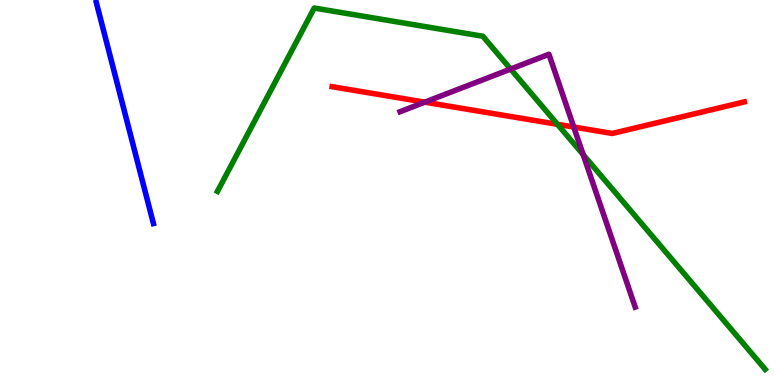[{'lines': ['blue', 'red'], 'intersections': []}, {'lines': ['green', 'red'], 'intersections': [{'x': 7.19, 'y': 6.77}]}, {'lines': ['purple', 'red'], 'intersections': [{'x': 5.48, 'y': 7.35}, {'x': 7.4, 'y': 6.7}]}, {'lines': ['blue', 'green'], 'intersections': []}, {'lines': ['blue', 'purple'], 'intersections': []}, {'lines': ['green', 'purple'], 'intersections': [{'x': 6.59, 'y': 8.21}, {'x': 7.52, 'y': 5.98}]}]